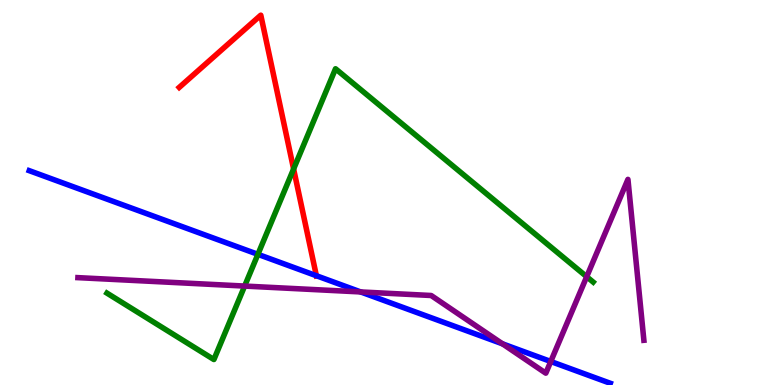[{'lines': ['blue', 'red'], 'intersections': [{'x': 4.08, 'y': 2.84}]}, {'lines': ['green', 'red'], 'intersections': [{'x': 3.79, 'y': 5.61}]}, {'lines': ['purple', 'red'], 'intersections': []}, {'lines': ['blue', 'green'], 'intersections': [{'x': 3.33, 'y': 3.39}]}, {'lines': ['blue', 'purple'], 'intersections': [{'x': 4.65, 'y': 2.42}, {'x': 6.48, 'y': 1.07}, {'x': 7.11, 'y': 0.611}]}, {'lines': ['green', 'purple'], 'intersections': [{'x': 3.16, 'y': 2.57}, {'x': 7.57, 'y': 2.81}]}]